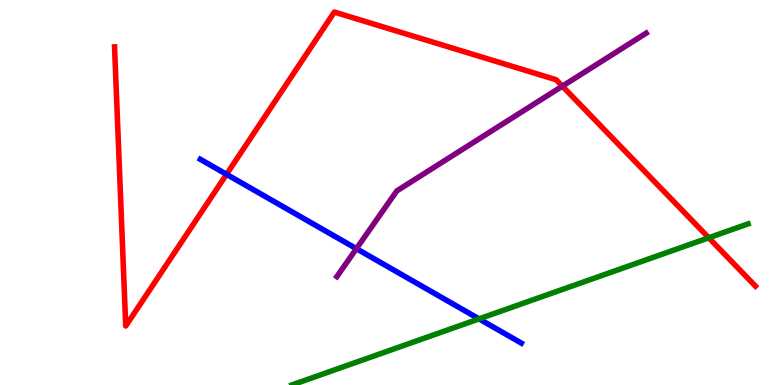[{'lines': ['blue', 'red'], 'intersections': [{'x': 2.92, 'y': 5.47}]}, {'lines': ['green', 'red'], 'intersections': [{'x': 9.14, 'y': 3.82}]}, {'lines': ['purple', 'red'], 'intersections': [{'x': 7.26, 'y': 7.76}]}, {'lines': ['blue', 'green'], 'intersections': [{'x': 6.18, 'y': 1.72}]}, {'lines': ['blue', 'purple'], 'intersections': [{'x': 4.6, 'y': 3.54}]}, {'lines': ['green', 'purple'], 'intersections': []}]